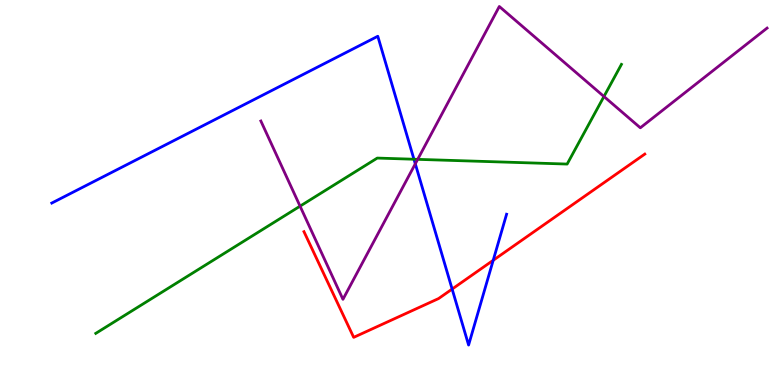[{'lines': ['blue', 'red'], 'intersections': [{'x': 5.83, 'y': 2.49}, {'x': 6.36, 'y': 3.24}]}, {'lines': ['green', 'red'], 'intersections': []}, {'lines': ['purple', 'red'], 'intersections': []}, {'lines': ['blue', 'green'], 'intersections': [{'x': 5.34, 'y': 5.86}]}, {'lines': ['blue', 'purple'], 'intersections': [{'x': 5.36, 'y': 5.74}]}, {'lines': ['green', 'purple'], 'intersections': [{'x': 3.87, 'y': 4.65}, {'x': 5.39, 'y': 5.86}, {'x': 7.79, 'y': 7.49}]}]